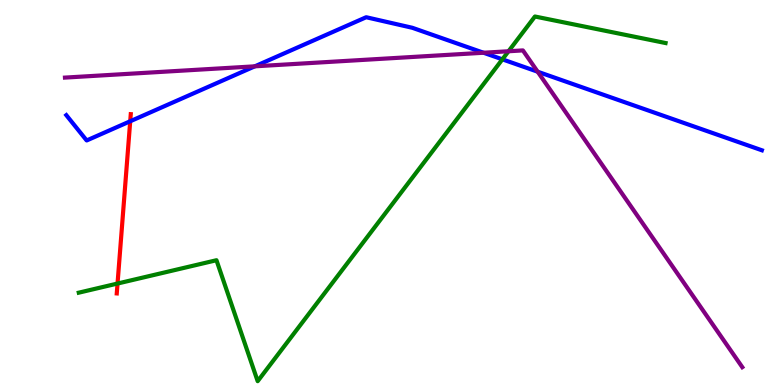[{'lines': ['blue', 'red'], 'intersections': [{'x': 1.68, 'y': 6.85}]}, {'lines': ['green', 'red'], 'intersections': [{'x': 1.52, 'y': 2.64}]}, {'lines': ['purple', 'red'], 'intersections': []}, {'lines': ['blue', 'green'], 'intersections': [{'x': 6.48, 'y': 8.46}]}, {'lines': ['blue', 'purple'], 'intersections': [{'x': 3.29, 'y': 8.28}, {'x': 6.24, 'y': 8.63}, {'x': 6.94, 'y': 8.14}]}, {'lines': ['green', 'purple'], 'intersections': [{'x': 6.56, 'y': 8.67}]}]